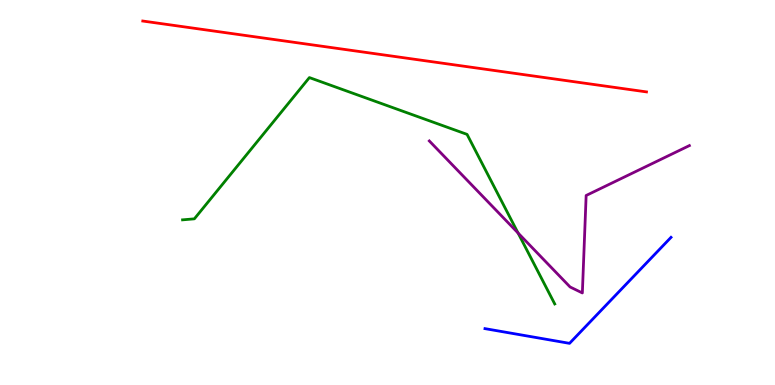[{'lines': ['blue', 'red'], 'intersections': []}, {'lines': ['green', 'red'], 'intersections': []}, {'lines': ['purple', 'red'], 'intersections': []}, {'lines': ['blue', 'green'], 'intersections': []}, {'lines': ['blue', 'purple'], 'intersections': []}, {'lines': ['green', 'purple'], 'intersections': [{'x': 6.68, 'y': 3.95}]}]